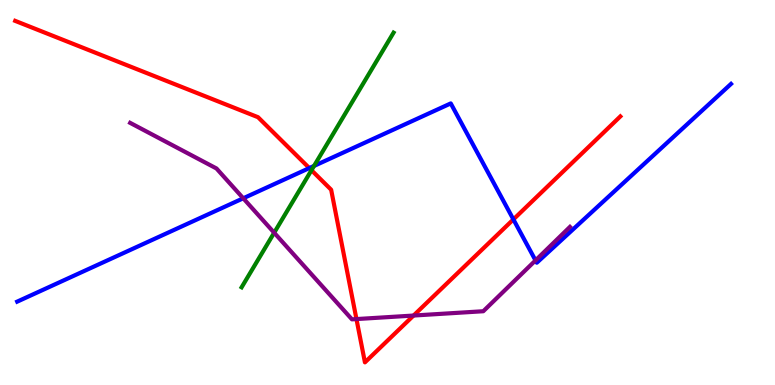[{'lines': ['blue', 'red'], 'intersections': [{'x': 3.99, 'y': 5.63}, {'x': 6.62, 'y': 4.3}]}, {'lines': ['green', 'red'], 'intersections': [{'x': 4.02, 'y': 5.58}]}, {'lines': ['purple', 'red'], 'intersections': [{'x': 4.6, 'y': 1.71}, {'x': 5.34, 'y': 1.8}]}, {'lines': ['blue', 'green'], 'intersections': [{'x': 4.05, 'y': 5.69}]}, {'lines': ['blue', 'purple'], 'intersections': [{'x': 3.14, 'y': 4.85}, {'x': 6.91, 'y': 3.24}]}, {'lines': ['green', 'purple'], 'intersections': [{'x': 3.54, 'y': 3.96}]}]